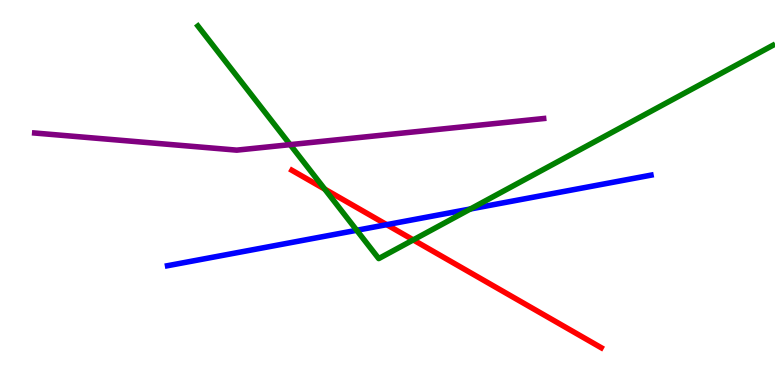[{'lines': ['blue', 'red'], 'intersections': [{'x': 4.99, 'y': 4.16}]}, {'lines': ['green', 'red'], 'intersections': [{'x': 4.19, 'y': 5.09}, {'x': 5.33, 'y': 3.77}]}, {'lines': ['purple', 'red'], 'intersections': []}, {'lines': ['blue', 'green'], 'intersections': [{'x': 4.6, 'y': 4.02}, {'x': 6.07, 'y': 4.57}]}, {'lines': ['blue', 'purple'], 'intersections': []}, {'lines': ['green', 'purple'], 'intersections': [{'x': 3.74, 'y': 6.24}]}]